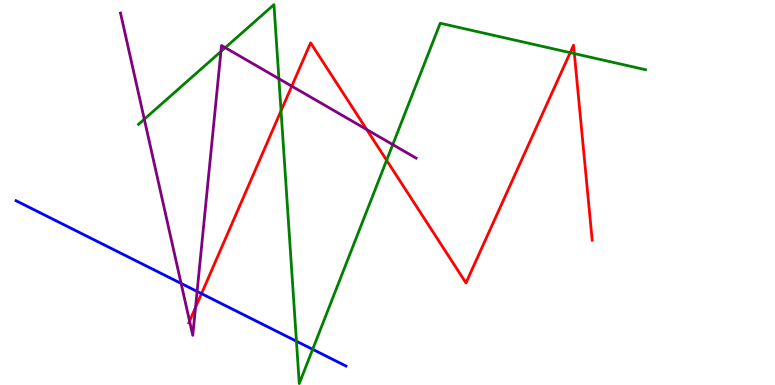[{'lines': ['blue', 'red'], 'intersections': [{'x': 2.6, 'y': 2.37}]}, {'lines': ['green', 'red'], 'intersections': [{'x': 3.63, 'y': 7.12}, {'x': 4.99, 'y': 5.84}, {'x': 7.36, 'y': 8.63}, {'x': 7.41, 'y': 8.61}]}, {'lines': ['purple', 'red'], 'intersections': [{'x': 2.45, 'y': 1.66}, {'x': 2.52, 'y': 2.01}, {'x': 3.76, 'y': 7.76}, {'x': 4.73, 'y': 6.64}]}, {'lines': ['blue', 'green'], 'intersections': [{'x': 3.83, 'y': 1.14}, {'x': 4.03, 'y': 0.926}]}, {'lines': ['blue', 'purple'], 'intersections': [{'x': 2.34, 'y': 2.64}, {'x': 2.54, 'y': 2.43}]}, {'lines': ['green', 'purple'], 'intersections': [{'x': 1.86, 'y': 6.9}, {'x': 2.85, 'y': 8.66}, {'x': 2.91, 'y': 8.76}, {'x': 3.6, 'y': 7.96}, {'x': 5.07, 'y': 6.24}]}]